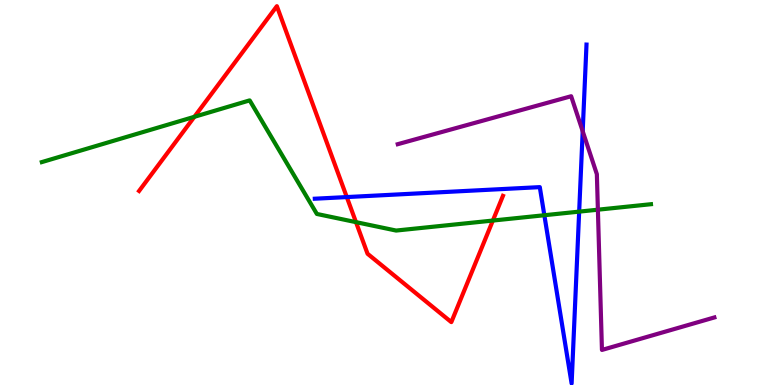[{'lines': ['blue', 'red'], 'intersections': [{'x': 4.47, 'y': 4.88}]}, {'lines': ['green', 'red'], 'intersections': [{'x': 2.51, 'y': 6.97}, {'x': 4.59, 'y': 4.23}, {'x': 6.36, 'y': 4.27}]}, {'lines': ['purple', 'red'], 'intersections': []}, {'lines': ['blue', 'green'], 'intersections': [{'x': 7.02, 'y': 4.41}, {'x': 7.47, 'y': 4.5}]}, {'lines': ['blue', 'purple'], 'intersections': [{'x': 7.52, 'y': 6.59}]}, {'lines': ['green', 'purple'], 'intersections': [{'x': 7.71, 'y': 4.55}]}]